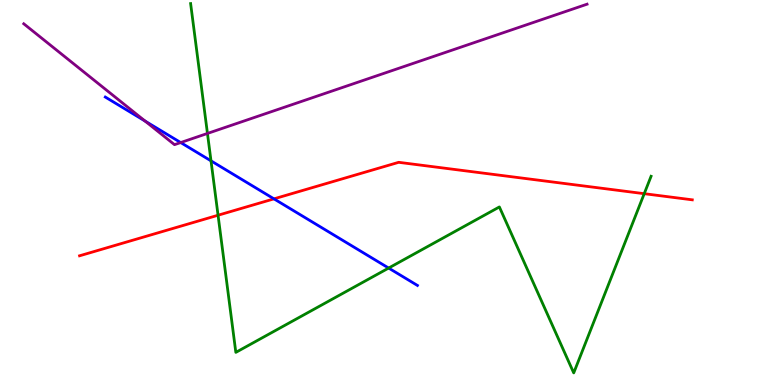[{'lines': ['blue', 'red'], 'intersections': [{'x': 3.54, 'y': 4.84}]}, {'lines': ['green', 'red'], 'intersections': [{'x': 2.81, 'y': 4.41}, {'x': 8.31, 'y': 4.97}]}, {'lines': ['purple', 'red'], 'intersections': []}, {'lines': ['blue', 'green'], 'intersections': [{'x': 2.72, 'y': 5.82}, {'x': 5.01, 'y': 3.04}]}, {'lines': ['blue', 'purple'], 'intersections': [{'x': 1.87, 'y': 6.86}, {'x': 2.33, 'y': 6.3}]}, {'lines': ['green', 'purple'], 'intersections': [{'x': 2.68, 'y': 6.53}]}]